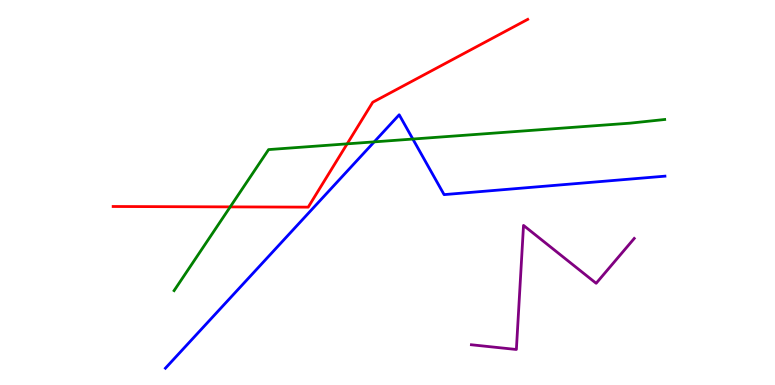[{'lines': ['blue', 'red'], 'intersections': []}, {'lines': ['green', 'red'], 'intersections': [{'x': 2.97, 'y': 4.63}, {'x': 4.48, 'y': 6.26}]}, {'lines': ['purple', 'red'], 'intersections': []}, {'lines': ['blue', 'green'], 'intersections': [{'x': 4.83, 'y': 6.32}, {'x': 5.33, 'y': 6.39}]}, {'lines': ['blue', 'purple'], 'intersections': []}, {'lines': ['green', 'purple'], 'intersections': []}]